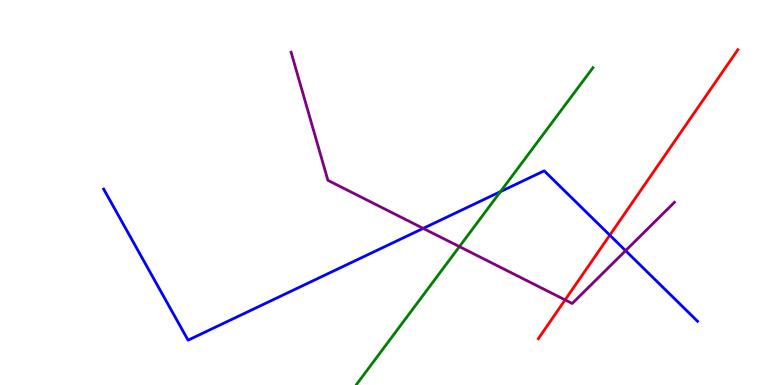[{'lines': ['blue', 'red'], 'intersections': [{'x': 7.87, 'y': 3.89}]}, {'lines': ['green', 'red'], 'intersections': []}, {'lines': ['purple', 'red'], 'intersections': [{'x': 7.29, 'y': 2.21}]}, {'lines': ['blue', 'green'], 'intersections': [{'x': 6.46, 'y': 5.02}]}, {'lines': ['blue', 'purple'], 'intersections': [{'x': 5.46, 'y': 4.07}, {'x': 8.07, 'y': 3.49}]}, {'lines': ['green', 'purple'], 'intersections': [{'x': 5.93, 'y': 3.59}]}]